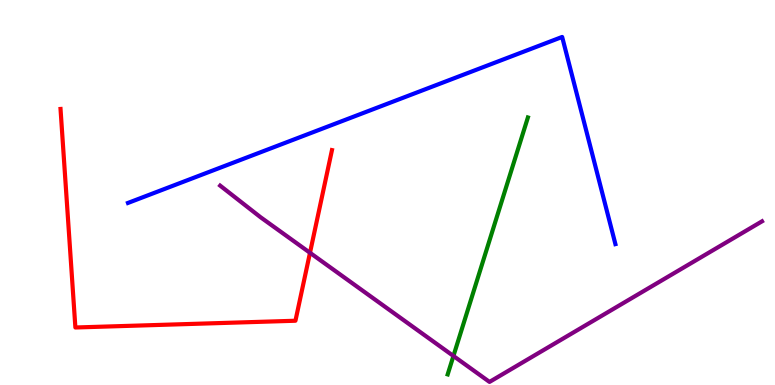[{'lines': ['blue', 'red'], 'intersections': []}, {'lines': ['green', 'red'], 'intersections': []}, {'lines': ['purple', 'red'], 'intersections': [{'x': 4.0, 'y': 3.43}]}, {'lines': ['blue', 'green'], 'intersections': []}, {'lines': ['blue', 'purple'], 'intersections': []}, {'lines': ['green', 'purple'], 'intersections': [{'x': 5.85, 'y': 0.754}]}]